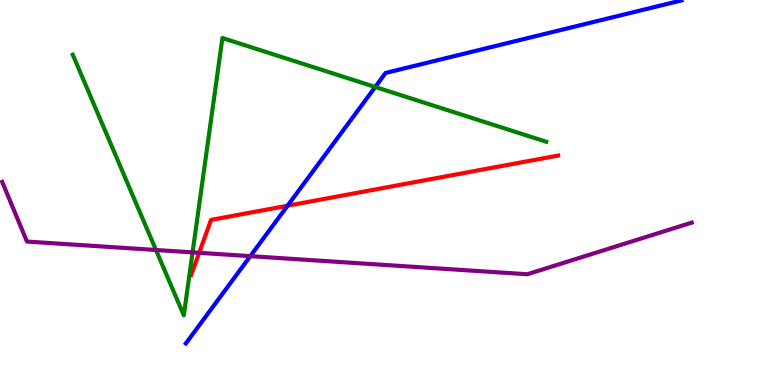[{'lines': ['blue', 'red'], 'intersections': [{'x': 3.71, 'y': 4.66}]}, {'lines': ['green', 'red'], 'intersections': []}, {'lines': ['purple', 'red'], 'intersections': [{'x': 2.57, 'y': 3.43}]}, {'lines': ['blue', 'green'], 'intersections': [{'x': 4.84, 'y': 7.74}]}, {'lines': ['blue', 'purple'], 'intersections': [{'x': 3.23, 'y': 3.35}]}, {'lines': ['green', 'purple'], 'intersections': [{'x': 2.01, 'y': 3.51}, {'x': 2.48, 'y': 3.44}]}]